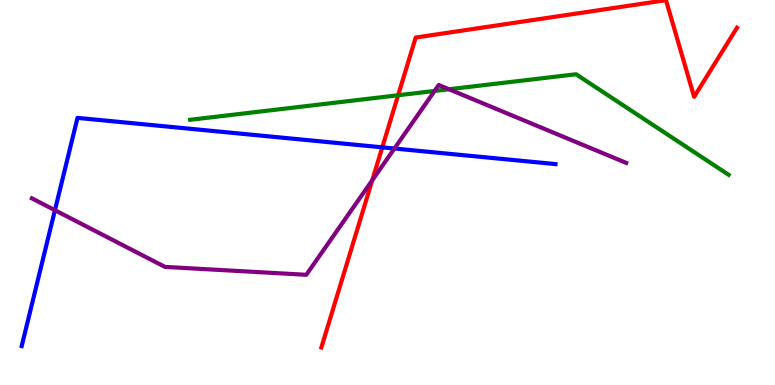[{'lines': ['blue', 'red'], 'intersections': [{'x': 4.93, 'y': 6.17}]}, {'lines': ['green', 'red'], 'intersections': [{'x': 5.14, 'y': 7.53}]}, {'lines': ['purple', 'red'], 'intersections': [{'x': 4.8, 'y': 5.32}]}, {'lines': ['blue', 'green'], 'intersections': []}, {'lines': ['blue', 'purple'], 'intersections': [{'x': 0.709, 'y': 4.54}, {'x': 5.09, 'y': 6.14}]}, {'lines': ['green', 'purple'], 'intersections': [{'x': 5.61, 'y': 7.64}, {'x': 5.79, 'y': 7.68}]}]